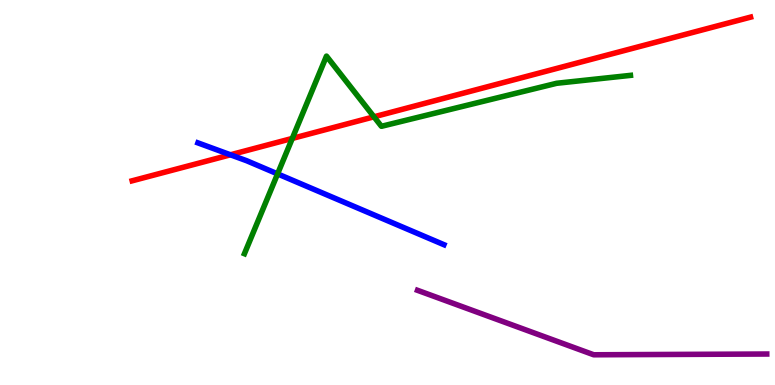[{'lines': ['blue', 'red'], 'intersections': [{'x': 2.97, 'y': 5.98}]}, {'lines': ['green', 'red'], 'intersections': [{'x': 3.77, 'y': 6.4}, {'x': 4.83, 'y': 6.97}]}, {'lines': ['purple', 'red'], 'intersections': []}, {'lines': ['blue', 'green'], 'intersections': [{'x': 3.58, 'y': 5.48}]}, {'lines': ['blue', 'purple'], 'intersections': []}, {'lines': ['green', 'purple'], 'intersections': []}]